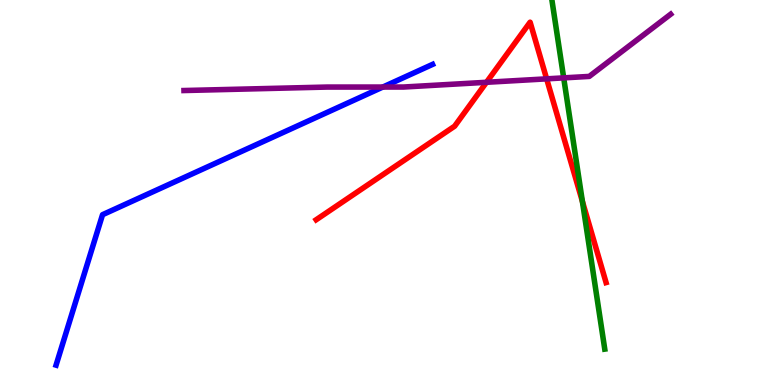[{'lines': ['blue', 'red'], 'intersections': []}, {'lines': ['green', 'red'], 'intersections': [{'x': 7.51, 'y': 4.77}]}, {'lines': ['purple', 'red'], 'intersections': [{'x': 6.28, 'y': 7.86}, {'x': 7.05, 'y': 7.95}]}, {'lines': ['blue', 'green'], 'intersections': []}, {'lines': ['blue', 'purple'], 'intersections': [{'x': 4.94, 'y': 7.74}]}, {'lines': ['green', 'purple'], 'intersections': [{'x': 7.27, 'y': 7.98}]}]